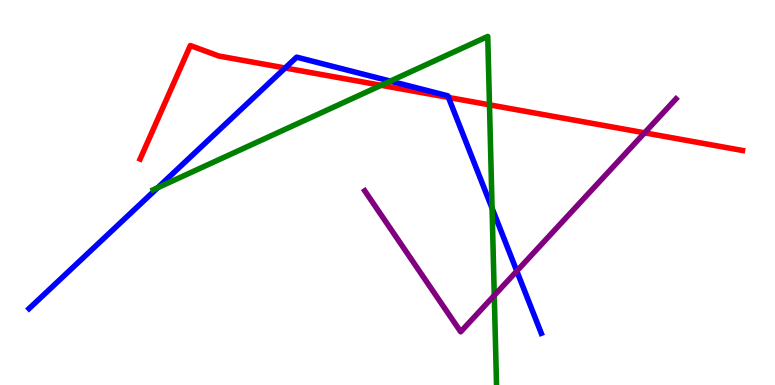[{'lines': ['blue', 'red'], 'intersections': [{'x': 3.68, 'y': 8.23}, {'x': 5.79, 'y': 7.47}]}, {'lines': ['green', 'red'], 'intersections': [{'x': 4.92, 'y': 7.78}, {'x': 6.32, 'y': 7.28}]}, {'lines': ['purple', 'red'], 'intersections': [{'x': 8.32, 'y': 6.55}]}, {'lines': ['blue', 'green'], 'intersections': [{'x': 2.04, 'y': 5.12}, {'x': 5.04, 'y': 7.89}, {'x': 6.35, 'y': 4.59}]}, {'lines': ['blue', 'purple'], 'intersections': [{'x': 6.67, 'y': 2.96}]}, {'lines': ['green', 'purple'], 'intersections': [{'x': 6.38, 'y': 2.33}]}]